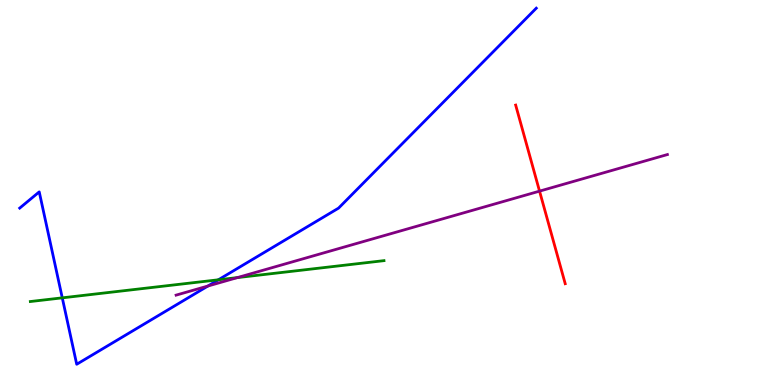[{'lines': ['blue', 'red'], 'intersections': []}, {'lines': ['green', 'red'], 'intersections': []}, {'lines': ['purple', 'red'], 'intersections': [{'x': 6.96, 'y': 5.04}]}, {'lines': ['blue', 'green'], 'intersections': [{'x': 0.804, 'y': 2.26}, {'x': 2.82, 'y': 2.73}]}, {'lines': ['blue', 'purple'], 'intersections': [{'x': 2.68, 'y': 2.57}]}, {'lines': ['green', 'purple'], 'intersections': [{'x': 3.06, 'y': 2.79}]}]